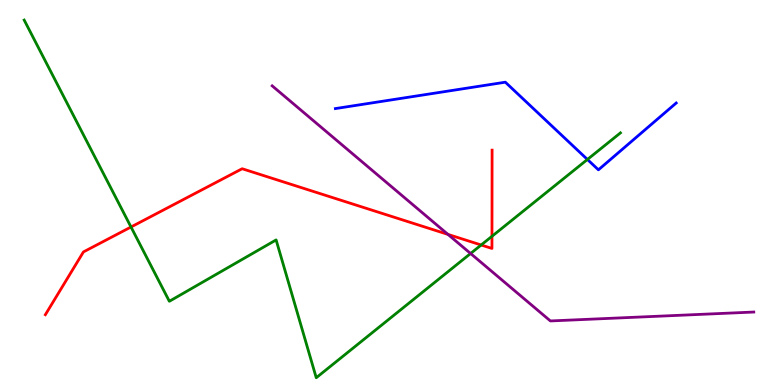[{'lines': ['blue', 'red'], 'intersections': []}, {'lines': ['green', 'red'], 'intersections': [{'x': 1.69, 'y': 4.1}, {'x': 6.21, 'y': 3.64}, {'x': 6.35, 'y': 3.86}]}, {'lines': ['purple', 'red'], 'intersections': [{'x': 5.78, 'y': 3.91}]}, {'lines': ['blue', 'green'], 'intersections': [{'x': 7.58, 'y': 5.86}]}, {'lines': ['blue', 'purple'], 'intersections': []}, {'lines': ['green', 'purple'], 'intersections': [{'x': 6.07, 'y': 3.42}]}]